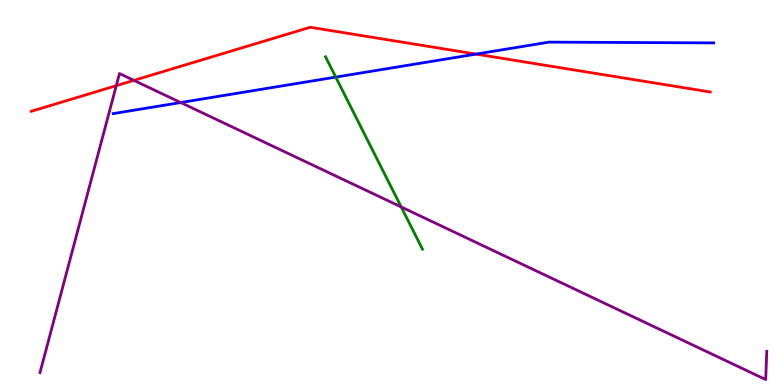[{'lines': ['blue', 'red'], 'intersections': [{'x': 6.14, 'y': 8.6}]}, {'lines': ['green', 'red'], 'intersections': []}, {'lines': ['purple', 'red'], 'intersections': [{'x': 1.5, 'y': 7.77}, {'x': 1.73, 'y': 7.91}]}, {'lines': ['blue', 'green'], 'intersections': [{'x': 4.33, 'y': 8.0}]}, {'lines': ['blue', 'purple'], 'intersections': [{'x': 2.33, 'y': 7.34}]}, {'lines': ['green', 'purple'], 'intersections': [{'x': 5.18, 'y': 4.62}]}]